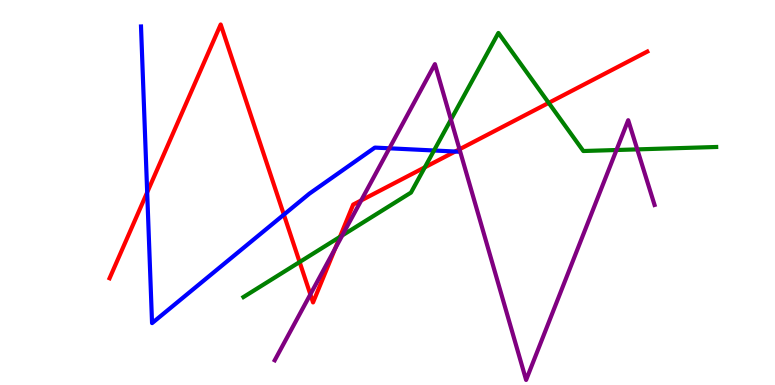[{'lines': ['blue', 'red'], 'intersections': [{'x': 1.9, 'y': 5.0}, {'x': 3.66, 'y': 4.42}, {'x': 5.87, 'y': 6.06}]}, {'lines': ['green', 'red'], 'intersections': [{'x': 3.87, 'y': 3.19}, {'x': 4.39, 'y': 3.85}, {'x': 5.48, 'y': 5.65}, {'x': 7.08, 'y': 7.33}]}, {'lines': ['purple', 'red'], 'intersections': [{'x': 4.0, 'y': 2.35}, {'x': 4.32, 'y': 3.54}, {'x': 4.66, 'y': 4.79}, {'x': 5.93, 'y': 6.12}]}, {'lines': ['blue', 'green'], 'intersections': [{'x': 5.6, 'y': 6.09}]}, {'lines': ['blue', 'purple'], 'intersections': [{'x': 5.02, 'y': 6.15}]}, {'lines': ['green', 'purple'], 'intersections': [{'x': 4.42, 'y': 3.88}, {'x': 5.82, 'y': 6.89}, {'x': 7.95, 'y': 6.1}, {'x': 8.22, 'y': 6.12}]}]